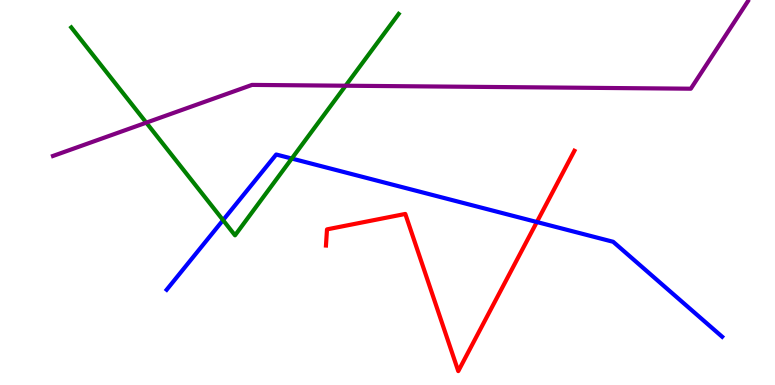[{'lines': ['blue', 'red'], 'intersections': [{'x': 6.93, 'y': 4.23}]}, {'lines': ['green', 'red'], 'intersections': []}, {'lines': ['purple', 'red'], 'intersections': []}, {'lines': ['blue', 'green'], 'intersections': [{'x': 2.88, 'y': 4.28}, {'x': 3.76, 'y': 5.88}]}, {'lines': ['blue', 'purple'], 'intersections': []}, {'lines': ['green', 'purple'], 'intersections': [{'x': 1.89, 'y': 6.81}, {'x': 4.46, 'y': 7.77}]}]